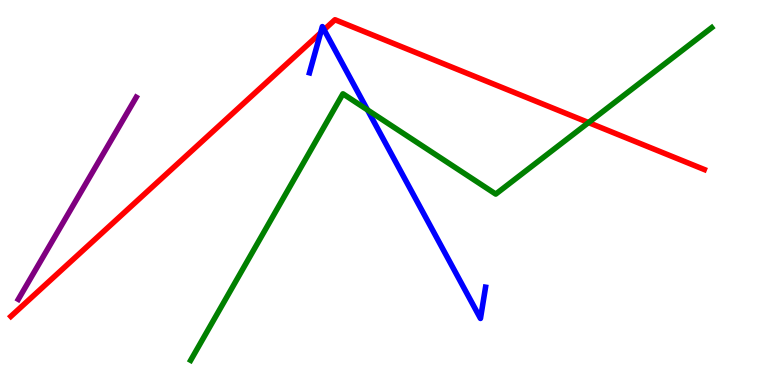[{'lines': ['blue', 'red'], 'intersections': [{'x': 4.14, 'y': 9.15}, {'x': 4.18, 'y': 9.23}]}, {'lines': ['green', 'red'], 'intersections': [{'x': 7.59, 'y': 6.82}]}, {'lines': ['purple', 'red'], 'intersections': []}, {'lines': ['blue', 'green'], 'intersections': [{'x': 4.74, 'y': 7.14}]}, {'lines': ['blue', 'purple'], 'intersections': []}, {'lines': ['green', 'purple'], 'intersections': []}]